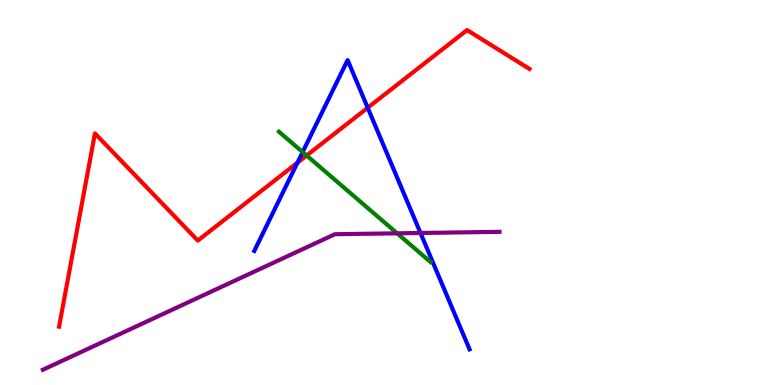[{'lines': ['blue', 'red'], 'intersections': [{'x': 3.84, 'y': 5.77}, {'x': 4.74, 'y': 7.2}]}, {'lines': ['green', 'red'], 'intersections': [{'x': 3.96, 'y': 5.96}]}, {'lines': ['purple', 'red'], 'intersections': []}, {'lines': ['blue', 'green'], 'intersections': [{'x': 3.9, 'y': 6.05}]}, {'lines': ['blue', 'purple'], 'intersections': [{'x': 5.43, 'y': 3.95}]}, {'lines': ['green', 'purple'], 'intersections': [{'x': 5.12, 'y': 3.94}]}]